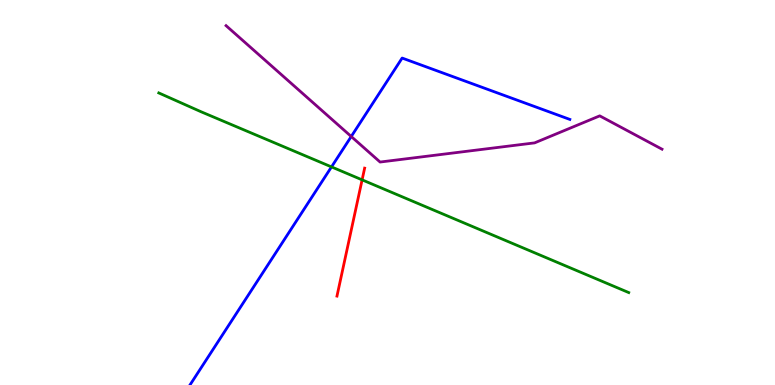[{'lines': ['blue', 'red'], 'intersections': []}, {'lines': ['green', 'red'], 'intersections': [{'x': 4.67, 'y': 5.33}]}, {'lines': ['purple', 'red'], 'intersections': []}, {'lines': ['blue', 'green'], 'intersections': [{'x': 4.28, 'y': 5.66}]}, {'lines': ['blue', 'purple'], 'intersections': [{'x': 4.53, 'y': 6.45}]}, {'lines': ['green', 'purple'], 'intersections': []}]